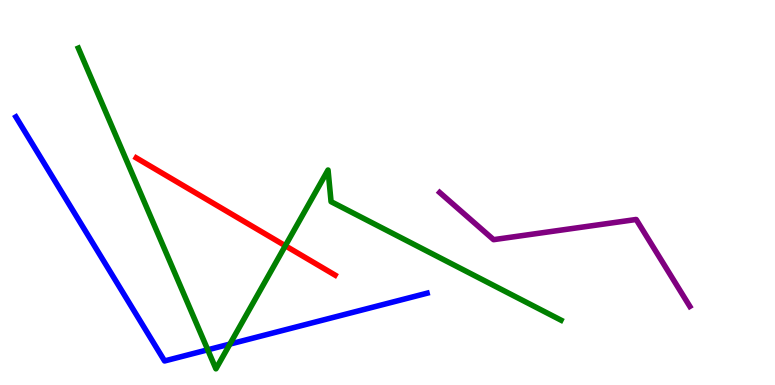[{'lines': ['blue', 'red'], 'intersections': []}, {'lines': ['green', 'red'], 'intersections': [{'x': 3.68, 'y': 3.62}]}, {'lines': ['purple', 'red'], 'intersections': []}, {'lines': ['blue', 'green'], 'intersections': [{'x': 2.68, 'y': 0.914}, {'x': 2.97, 'y': 1.06}]}, {'lines': ['blue', 'purple'], 'intersections': []}, {'lines': ['green', 'purple'], 'intersections': []}]